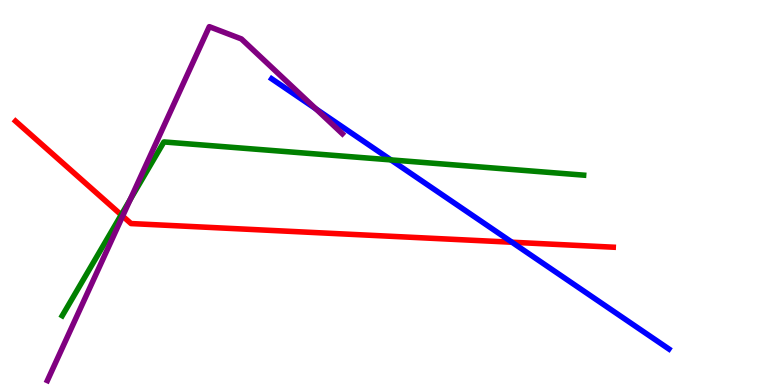[{'lines': ['blue', 'red'], 'intersections': [{'x': 6.61, 'y': 3.71}]}, {'lines': ['green', 'red'], 'intersections': [{'x': 1.56, 'y': 4.42}]}, {'lines': ['purple', 'red'], 'intersections': [{'x': 1.58, 'y': 4.39}]}, {'lines': ['blue', 'green'], 'intersections': [{'x': 5.04, 'y': 5.85}]}, {'lines': ['blue', 'purple'], 'intersections': [{'x': 4.08, 'y': 7.17}]}, {'lines': ['green', 'purple'], 'intersections': [{'x': 1.68, 'y': 4.82}]}]